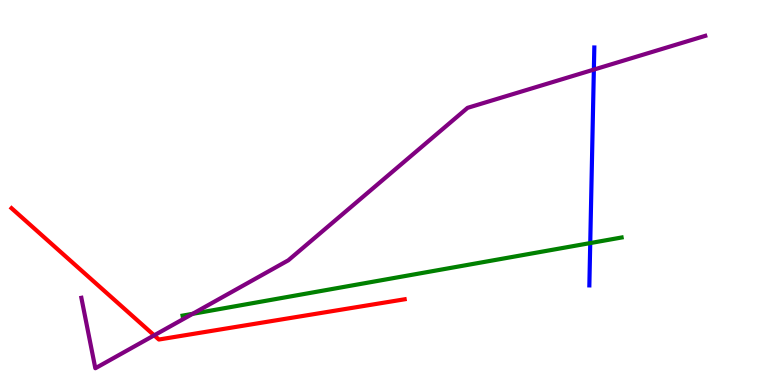[{'lines': ['blue', 'red'], 'intersections': []}, {'lines': ['green', 'red'], 'intersections': []}, {'lines': ['purple', 'red'], 'intersections': [{'x': 1.99, 'y': 1.29}]}, {'lines': ['blue', 'green'], 'intersections': [{'x': 7.62, 'y': 3.69}]}, {'lines': ['blue', 'purple'], 'intersections': [{'x': 7.66, 'y': 8.19}]}, {'lines': ['green', 'purple'], 'intersections': [{'x': 2.49, 'y': 1.85}]}]